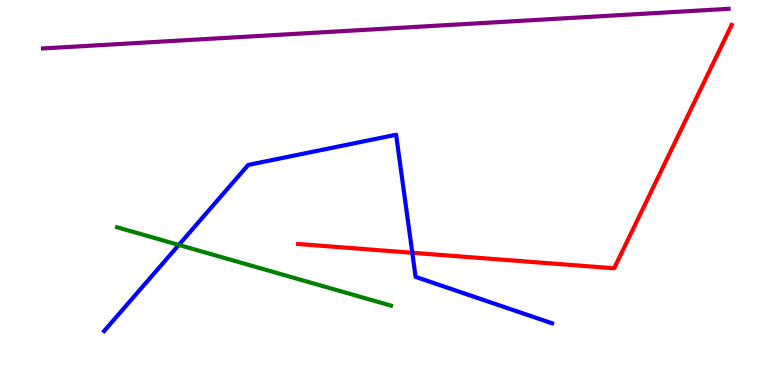[{'lines': ['blue', 'red'], 'intersections': [{'x': 5.32, 'y': 3.43}]}, {'lines': ['green', 'red'], 'intersections': []}, {'lines': ['purple', 'red'], 'intersections': []}, {'lines': ['blue', 'green'], 'intersections': [{'x': 2.31, 'y': 3.64}]}, {'lines': ['blue', 'purple'], 'intersections': []}, {'lines': ['green', 'purple'], 'intersections': []}]